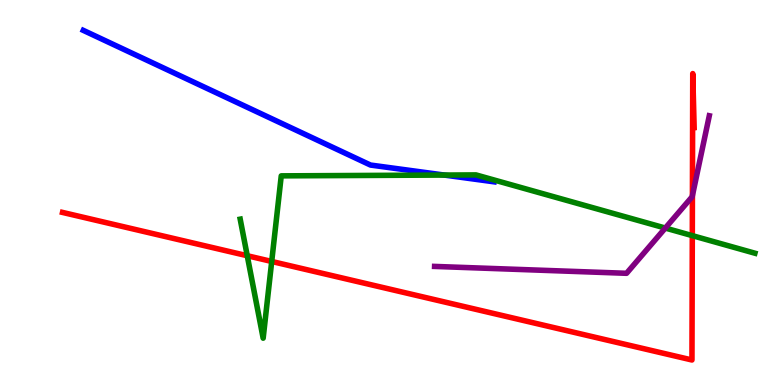[{'lines': ['blue', 'red'], 'intersections': []}, {'lines': ['green', 'red'], 'intersections': [{'x': 3.19, 'y': 3.36}, {'x': 3.51, 'y': 3.21}, {'x': 8.93, 'y': 3.88}]}, {'lines': ['purple', 'red'], 'intersections': [{'x': 8.93, 'y': 4.92}]}, {'lines': ['blue', 'green'], 'intersections': [{'x': 5.73, 'y': 5.45}]}, {'lines': ['blue', 'purple'], 'intersections': []}, {'lines': ['green', 'purple'], 'intersections': [{'x': 8.58, 'y': 4.08}]}]